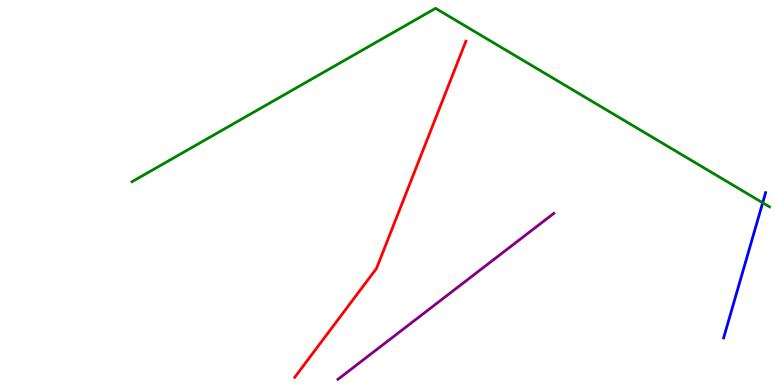[{'lines': ['blue', 'red'], 'intersections': []}, {'lines': ['green', 'red'], 'intersections': []}, {'lines': ['purple', 'red'], 'intersections': []}, {'lines': ['blue', 'green'], 'intersections': [{'x': 9.84, 'y': 4.73}]}, {'lines': ['blue', 'purple'], 'intersections': []}, {'lines': ['green', 'purple'], 'intersections': []}]